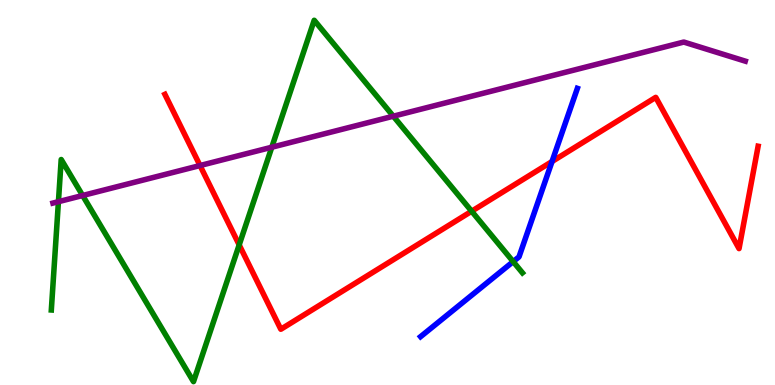[{'lines': ['blue', 'red'], 'intersections': [{'x': 7.12, 'y': 5.8}]}, {'lines': ['green', 'red'], 'intersections': [{'x': 3.09, 'y': 3.64}, {'x': 6.09, 'y': 4.51}]}, {'lines': ['purple', 'red'], 'intersections': [{'x': 2.58, 'y': 5.7}]}, {'lines': ['blue', 'green'], 'intersections': [{'x': 6.62, 'y': 3.21}]}, {'lines': ['blue', 'purple'], 'intersections': []}, {'lines': ['green', 'purple'], 'intersections': [{'x': 0.754, 'y': 4.76}, {'x': 1.07, 'y': 4.92}, {'x': 3.51, 'y': 6.18}, {'x': 5.07, 'y': 6.98}]}]